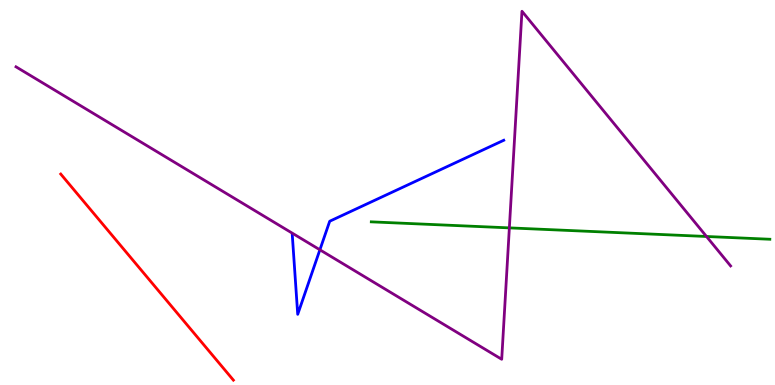[{'lines': ['blue', 'red'], 'intersections': []}, {'lines': ['green', 'red'], 'intersections': []}, {'lines': ['purple', 'red'], 'intersections': []}, {'lines': ['blue', 'green'], 'intersections': []}, {'lines': ['blue', 'purple'], 'intersections': [{'x': 4.13, 'y': 3.51}]}, {'lines': ['green', 'purple'], 'intersections': [{'x': 6.57, 'y': 4.08}, {'x': 9.12, 'y': 3.86}]}]